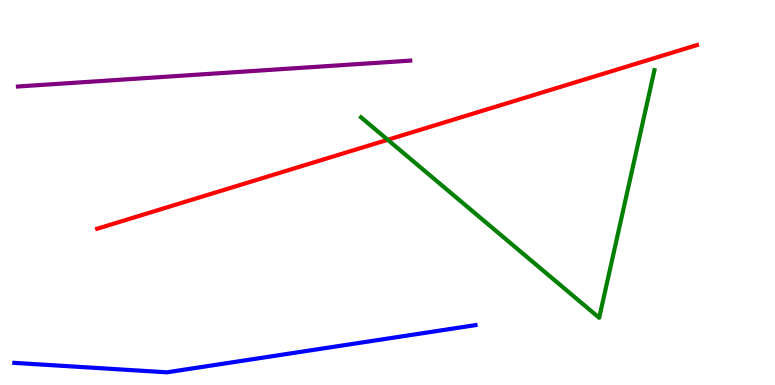[{'lines': ['blue', 'red'], 'intersections': []}, {'lines': ['green', 'red'], 'intersections': [{'x': 5.0, 'y': 6.37}]}, {'lines': ['purple', 'red'], 'intersections': []}, {'lines': ['blue', 'green'], 'intersections': []}, {'lines': ['blue', 'purple'], 'intersections': []}, {'lines': ['green', 'purple'], 'intersections': []}]